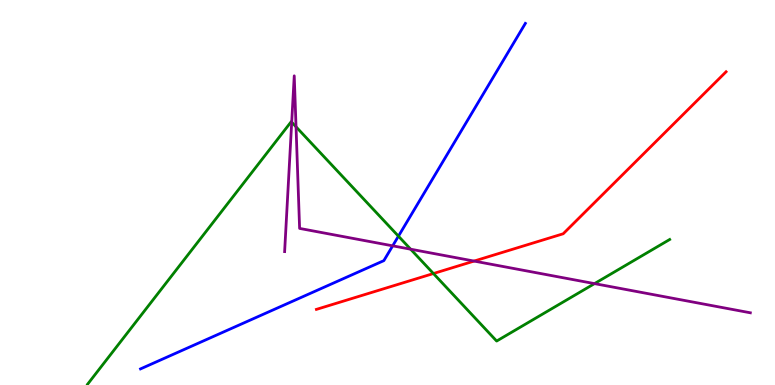[{'lines': ['blue', 'red'], 'intersections': []}, {'lines': ['green', 'red'], 'intersections': [{'x': 5.59, 'y': 2.9}]}, {'lines': ['purple', 'red'], 'intersections': [{'x': 6.12, 'y': 3.22}]}, {'lines': ['blue', 'green'], 'intersections': [{'x': 5.14, 'y': 3.87}]}, {'lines': ['blue', 'purple'], 'intersections': [{'x': 5.07, 'y': 3.61}]}, {'lines': ['green', 'purple'], 'intersections': [{'x': 3.76, 'y': 6.83}, {'x': 3.82, 'y': 6.71}, {'x': 5.3, 'y': 3.53}, {'x': 7.67, 'y': 2.63}]}]